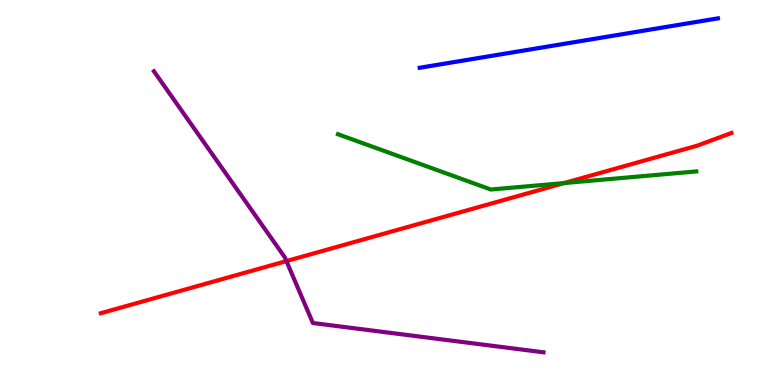[{'lines': ['blue', 'red'], 'intersections': []}, {'lines': ['green', 'red'], 'intersections': [{'x': 7.28, 'y': 5.25}]}, {'lines': ['purple', 'red'], 'intersections': [{'x': 3.7, 'y': 3.22}]}, {'lines': ['blue', 'green'], 'intersections': []}, {'lines': ['blue', 'purple'], 'intersections': []}, {'lines': ['green', 'purple'], 'intersections': []}]